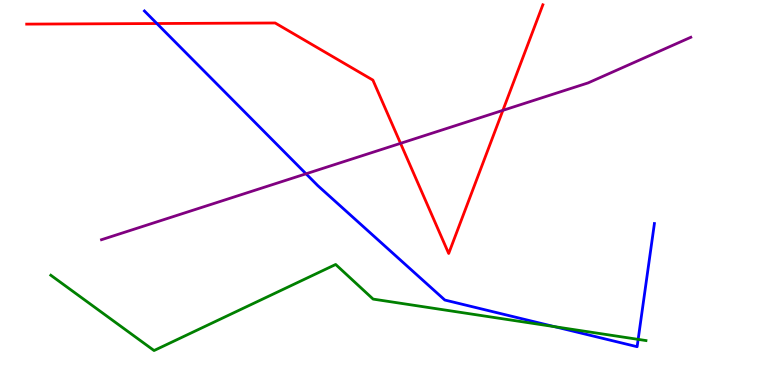[{'lines': ['blue', 'red'], 'intersections': [{'x': 2.02, 'y': 9.39}]}, {'lines': ['green', 'red'], 'intersections': []}, {'lines': ['purple', 'red'], 'intersections': [{'x': 5.17, 'y': 6.28}, {'x': 6.49, 'y': 7.13}]}, {'lines': ['blue', 'green'], 'intersections': [{'x': 7.16, 'y': 1.51}, {'x': 8.23, 'y': 1.19}]}, {'lines': ['blue', 'purple'], 'intersections': [{'x': 3.95, 'y': 5.49}]}, {'lines': ['green', 'purple'], 'intersections': []}]